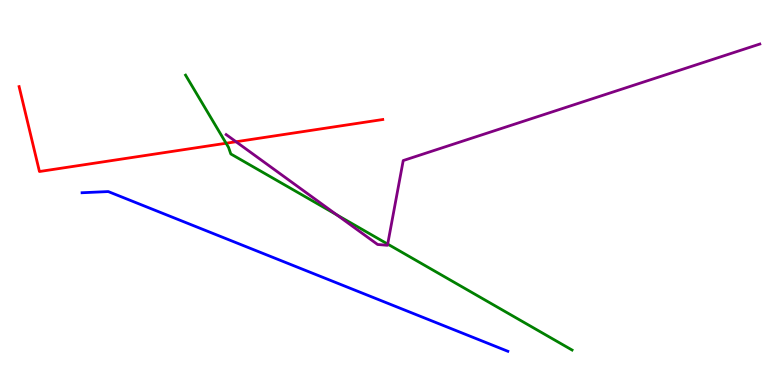[{'lines': ['blue', 'red'], 'intersections': []}, {'lines': ['green', 'red'], 'intersections': [{'x': 2.92, 'y': 6.28}]}, {'lines': ['purple', 'red'], 'intersections': [{'x': 3.05, 'y': 6.32}]}, {'lines': ['blue', 'green'], 'intersections': []}, {'lines': ['blue', 'purple'], 'intersections': []}, {'lines': ['green', 'purple'], 'intersections': [{'x': 4.34, 'y': 4.42}, {'x': 5.0, 'y': 3.66}]}]